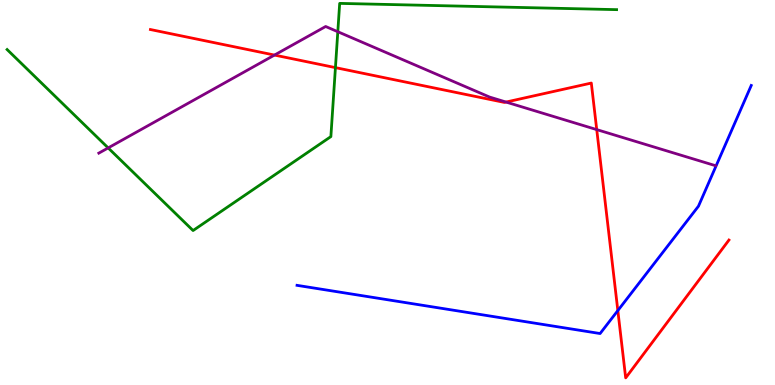[{'lines': ['blue', 'red'], 'intersections': [{'x': 7.97, 'y': 1.93}]}, {'lines': ['green', 'red'], 'intersections': [{'x': 4.33, 'y': 8.24}]}, {'lines': ['purple', 'red'], 'intersections': [{'x': 3.54, 'y': 8.57}, {'x': 6.53, 'y': 7.35}, {'x': 7.7, 'y': 6.63}]}, {'lines': ['blue', 'green'], 'intersections': []}, {'lines': ['blue', 'purple'], 'intersections': []}, {'lines': ['green', 'purple'], 'intersections': [{'x': 1.4, 'y': 6.16}, {'x': 4.36, 'y': 9.18}]}]